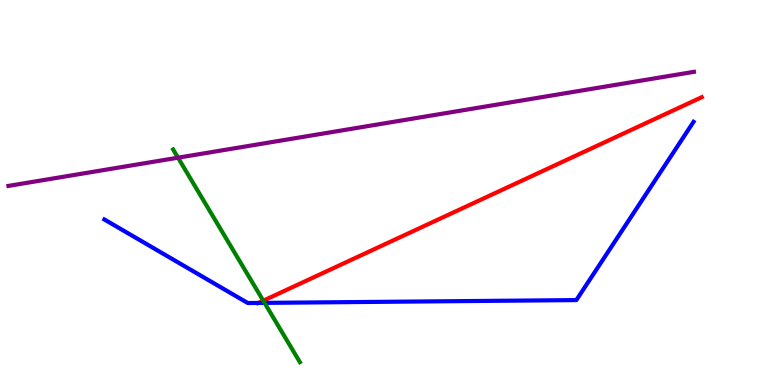[{'lines': ['blue', 'red'], 'intersections': [{'x': 3.34, 'y': 2.13}]}, {'lines': ['green', 'red'], 'intersections': [{'x': 3.4, 'y': 2.19}]}, {'lines': ['purple', 'red'], 'intersections': []}, {'lines': ['blue', 'green'], 'intersections': [{'x': 3.41, 'y': 2.13}]}, {'lines': ['blue', 'purple'], 'intersections': []}, {'lines': ['green', 'purple'], 'intersections': [{'x': 2.3, 'y': 5.9}]}]